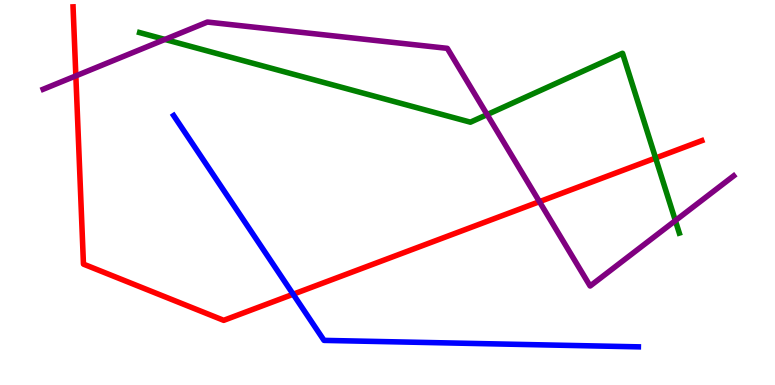[{'lines': ['blue', 'red'], 'intersections': [{'x': 3.78, 'y': 2.36}]}, {'lines': ['green', 'red'], 'intersections': [{'x': 8.46, 'y': 5.9}]}, {'lines': ['purple', 'red'], 'intersections': [{'x': 0.979, 'y': 8.03}, {'x': 6.96, 'y': 4.76}]}, {'lines': ['blue', 'green'], 'intersections': []}, {'lines': ['blue', 'purple'], 'intersections': []}, {'lines': ['green', 'purple'], 'intersections': [{'x': 2.13, 'y': 8.98}, {'x': 6.29, 'y': 7.02}, {'x': 8.71, 'y': 4.27}]}]